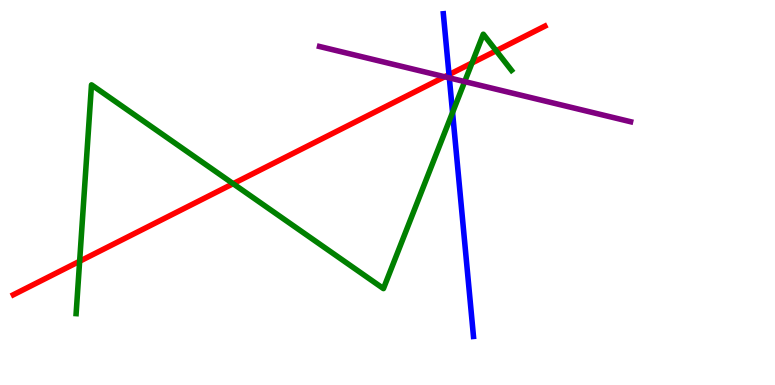[{'lines': ['blue', 'red'], 'intersections': [{'x': 5.79, 'y': 8.06}]}, {'lines': ['green', 'red'], 'intersections': [{'x': 1.03, 'y': 3.21}, {'x': 3.01, 'y': 5.23}, {'x': 6.09, 'y': 8.36}, {'x': 6.4, 'y': 8.68}]}, {'lines': ['purple', 'red'], 'intersections': [{'x': 5.74, 'y': 8.01}]}, {'lines': ['blue', 'green'], 'intersections': [{'x': 5.84, 'y': 7.08}]}, {'lines': ['blue', 'purple'], 'intersections': [{'x': 5.8, 'y': 7.98}]}, {'lines': ['green', 'purple'], 'intersections': [{'x': 6.0, 'y': 7.88}]}]